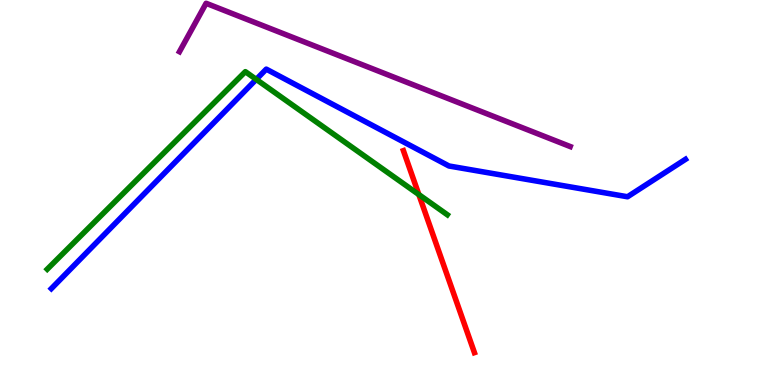[{'lines': ['blue', 'red'], 'intersections': []}, {'lines': ['green', 'red'], 'intersections': [{'x': 5.4, 'y': 4.95}]}, {'lines': ['purple', 'red'], 'intersections': []}, {'lines': ['blue', 'green'], 'intersections': [{'x': 3.31, 'y': 7.94}]}, {'lines': ['blue', 'purple'], 'intersections': []}, {'lines': ['green', 'purple'], 'intersections': []}]